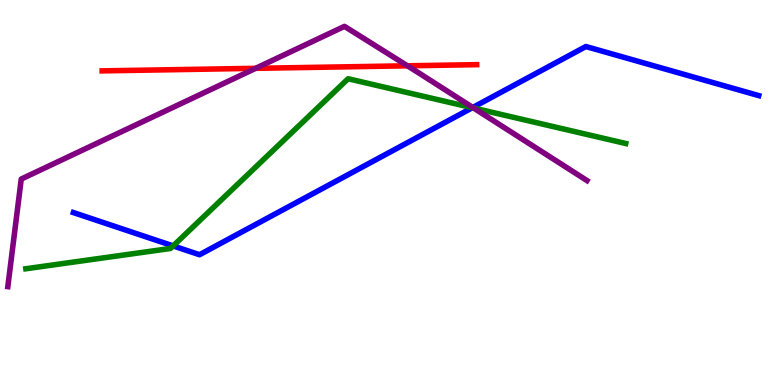[{'lines': ['blue', 'red'], 'intersections': []}, {'lines': ['green', 'red'], 'intersections': []}, {'lines': ['purple', 'red'], 'intersections': [{'x': 3.3, 'y': 8.23}, {'x': 5.26, 'y': 8.29}]}, {'lines': ['blue', 'green'], 'intersections': [{'x': 2.23, 'y': 3.61}, {'x': 6.09, 'y': 7.2}]}, {'lines': ['blue', 'purple'], 'intersections': [{'x': 6.1, 'y': 7.21}]}, {'lines': ['green', 'purple'], 'intersections': [{'x': 6.11, 'y': 7.19}]}]